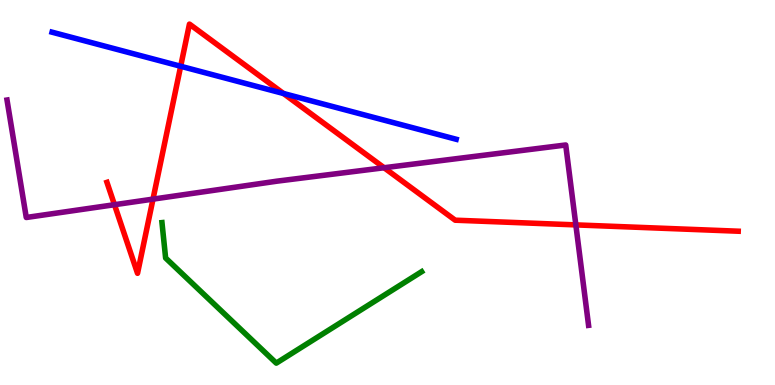[{'lines': ['blue', 'red'], 'intersections': [{'x': 2.33, 'y': 8.28}, {'x': 3.66, 'y': 7.57}]}, {'lines': ['green', 'red'], 'intersections': []}, {'lines': ['purple', 'red'], 'intersections': [{'x': 1.48, 'y': 4.68}, {'x': 1.97, 'y': 4.83}, {'x': 4.96, 'y': 5.64}, {'x': 7.43, 'y': 4.16}]}, {'lines': ['blue', 'green'], 'intersections': []}, {'lines': ['blue', 'purple'], 'intersections': []}, {'lines': ['green', 'purple'], 'intersections': []}]